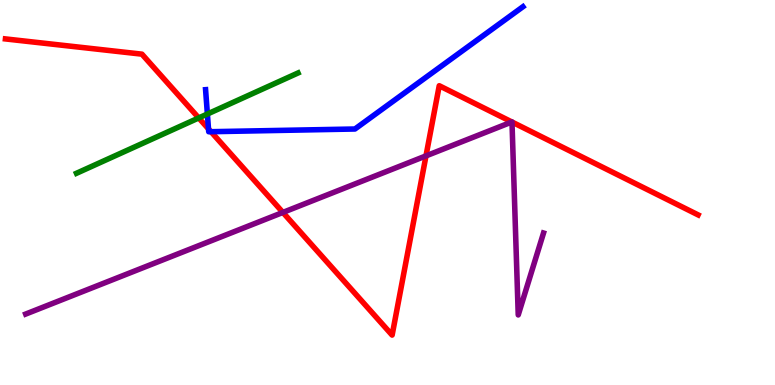[{'lines': ['blue', 'red'], 'intersections': [{'x': 2.69, 'y': 6.65}, {'x': 2.72, 'y': 6.58}]}, {'lines': ['green', 'red'], 'intersections': [{'x': 2.56, 'y': 6.94}]}, {'lines': ['purple', 'red'], 'intersections': [{'x': 3.65, 'y': 4.48}, {'x': 5.5, 'y': 5.95}, {'x': 6.6, 'y': 6.83}, {'x': 6.61, 'y': 6.83}]}, {'lines': ['blue', 'green'], 'intersections': [{'x': 2.68, 'y': 7.04}]}, {'lines': ['blue', 'purple'], 'intersections': []}, {'lines': ['green', 'purple'], 'intersections': []}]